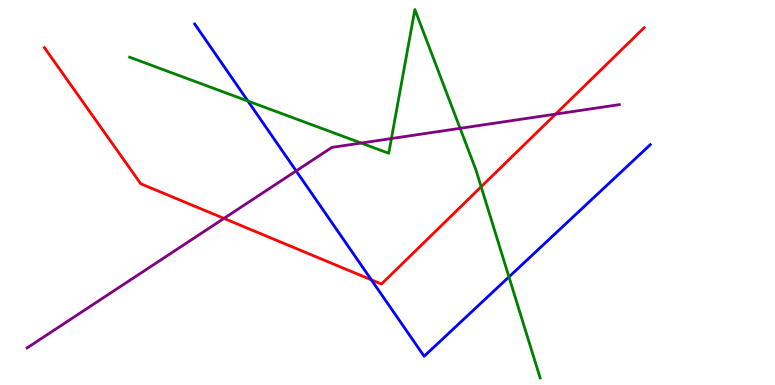[{'lines': ['blue', 'red'], 'intersections': [{'x': 4.79, 'y': 2.73}]}, {'lines': ['green', 'red'], 'intersections': [{'x': 6.21, 'y': 5.15}]}, {'lines': ['purple', 'red'], 'intersections': [{'x': 2.89, 'y': 4.33}, {'x': 7.17, 'y': 7.04}]}, {'lines': ['blue', 'green'], 'intersections': [{'x': 3.2, 'y': 7.38}, {'x': 6.57, 'y': 2.81}]}, {'lines': ['blue', 'purple'], 'intersections': [{'x': 3.82, 'y': 5.56}]}, {'lines': ['green', 'purple'], 'intersections': [{'x': 4.66, 'y': 6.28}, {'x': 5.05, 'y': 6.4}, {'x': 5.94, 'y': 6.67}]}]